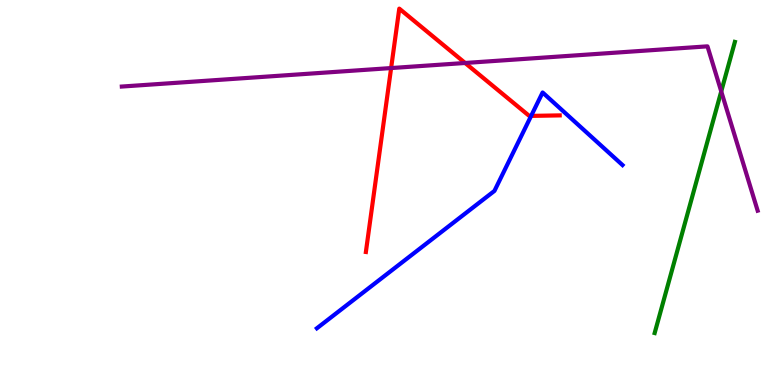[{'lines': ['blue', 'red'], 'intersections': [{'x': 6.85, 'y': 6.99}]}, {'lines': ['green', 'red'], 'intersections': []}, {'lines': ['purple', 'red'], 'intersections': [{'x': 5.05, 'y': 8.23}, {'x': 6.0, 'y': 8.36}]}, {'lines': ['blue', 'green'], 'intersections': []}, {'lines': ['blue', 'purple'], 'intersections': []}, {'lines': ['green', 'purple'], 'intersections': [{'x': 9.31, 'y': 7.63}]}]